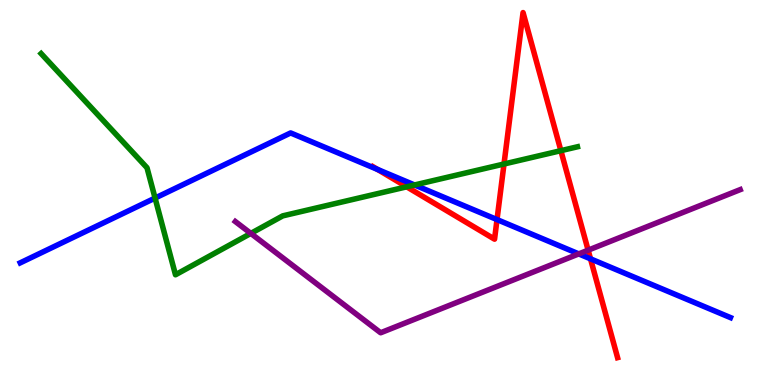[{'lines': ['blue', 'red'], 'intersections': [{'x': 4.87, 'y': 5.6}, {'x': 6.41, 'y': 4.3}, {'x': 7.62, 'y': 3.28}]}, {'lines': ['green', 'red'], 'intersections': [{'x': 5.25, 'y': 5.15}, {'x': 6.5, 'y': 5.74}, {'x': 7.24, 'y': 6.09}]}, {'lines': ['purple', 'red'], 'intersections': [{'x': 7.59, 'y': 3.5}]}, {'lines': ['blue', 'green'], 'intersections': [{'x': 2.0, 'y': 4.86}, {'x': 5.35, 'y': 5.2}]}, {'lines': ['blue', 'purple'], 'intersections': [{'x': 7.47, 'y': 3.41}]}, {'lines': ['green', 'purple'], 'intersections': [{'x': 3.24, 'y': 3.94}]}]